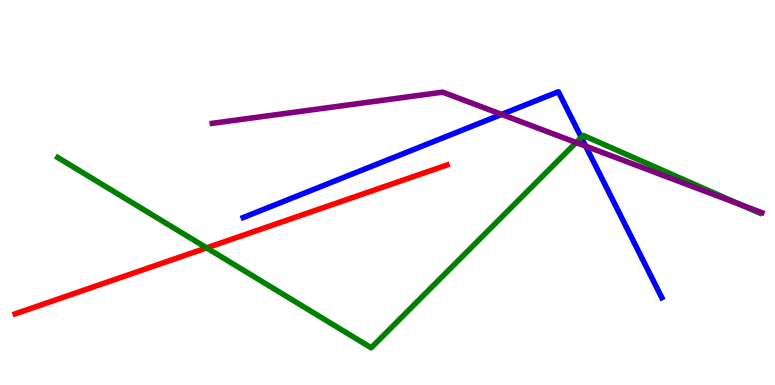[{'lines': ['blue', 'red'], 'intersections': []}, {'lines': ['green', 'red'], 'intersections': [{'x': 2.67, 'y': 3.56}]}, {'lines': ['purple', 'red'], 'intersections': []}, {'lines': ['blue', 'green'], 'intersections': [{'x': 7.5, 'y': 6.43}]}, {'lines': ['blue', 'purple'], 'intersections': [{'x': 6.47, 'y': 7.03}, {'x': 7.56, 'y': 6.2}]}, {'lines': ['green', 'purple'], 'intersections': [{'x': 7.43, 'y': 6.3}, {'x': 9.55, 'y': 4.69}]}]